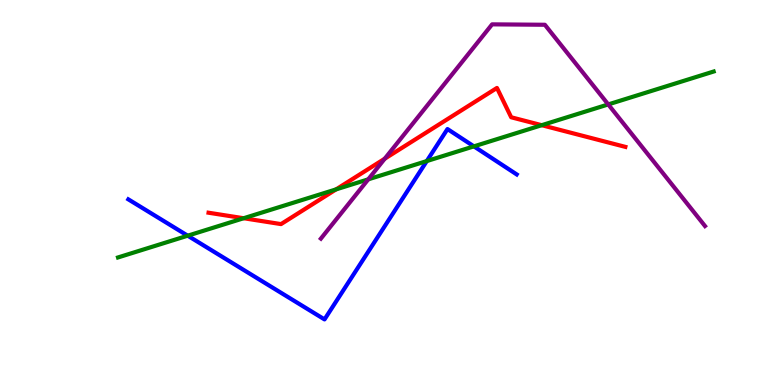[{'lines': ['blue', 'red'], 'intersections': []}, {'lines': ['green', 'red'], 'intersections': [{'x': 3.14, 'y': 4.33}, {'x': 4.34, 'y': 5.08}, {'x': 6.99, 'y': 6.75}]}, {'lines': ['purple', 'red'], 'intersections': [{'x': 4.96, 'y': 5.88}]}, {'lines': ['blue', 'green'], 'intersections': [{'x': 2.42, 'y': 3.88}, {'x': 5.51, 'y': 5.82}, {'x': 6.11, 'y': 6.2}]}, {'lines': ['blue', 'purple'], 'intersections': []}, {'lines': ['green', 'purple'], 'intersections': [{'x': 4.75, 'y': 5.34}, {'x': 7.85, 'y': 7.29}]}]